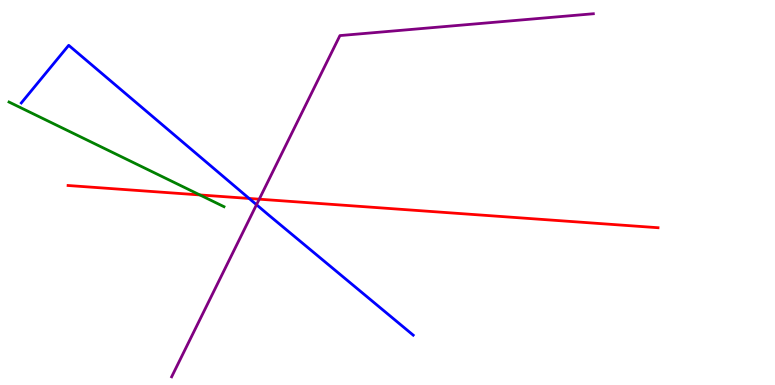[{'lines': ['blue', 'red'], 'intersections': [{'x': 3.21, 'y': 4.85}]}, {'lines': ['green', 'red'], 'intersections': [{'x': 2.58, 'y': 4.94}]}, {'lines': ['purple', 'red'], 'intersections': [{'x': 3.35, 'y': 4.83}]}, {'lines': ['blue', 'green'], 'intersections': []}, {'lines': ['blue', 'purple'], 'intersections': [{'x': 3.31, 'y': 4.68}]}, {'lines': ['green', 'purple'], 'intersections': []}]